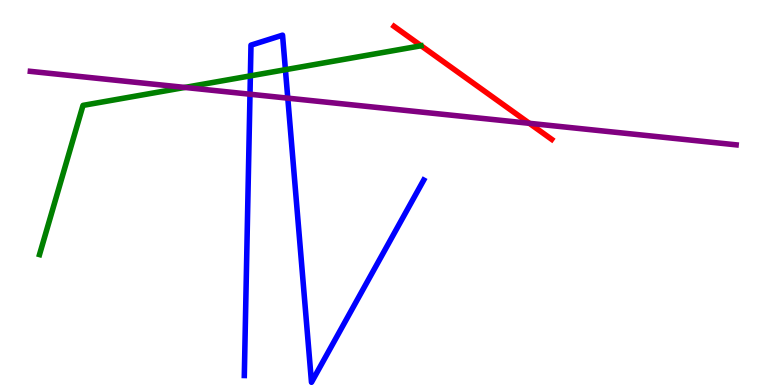[{'lines': ['blue', 'red'], 'intersections': []}, {'lines': ['green', 'red'], 'intersections': []}, {'lines': ['purple', 'red'], 'intersections': [{'x': 6.83, 'y': 6.8}]}, {'lines': ['blue', 'green'], 'intersections': [{'x': 3.23, 'y': 8.03}, {'x': 3.68, 'y': 8.19}]}, {'lines': ['blue', 'purple'], 'intersections': [{'x': 3.23, 'y': 7.55}, {'x': 3.71, 'y': 7.45}]}, {'lines': ['green', 'purple'], 'intersections': [{'x': 2.38, 'y': 7.73}]}]